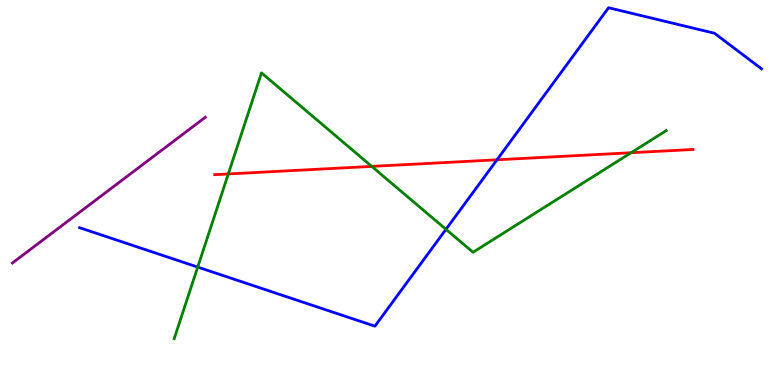[{'lines': ['blue', 'red'], 'intersections': [{'x': 6.41, 'y': 5.85}]}, {'lines': ['green', 'red'], 'intersections': [{'x': 2.95, 'y': 5.48}, {'x': 4.8, 'y': 5.68}, {'x': 8.14, 'y': 6.03}]}, {'lines': ['purple', 'red'], 'intersections': []}, {'lines': ['blue', 'green'], 'intersections': [{'x': 2.55, 'y': 3.06}, {'x': 5.75, 'y': 4.04}]}, {'lines': ['blue', 'purple'], 'intersections': []}, {'lines': ['green', 'purple'], 'intersections': []}]